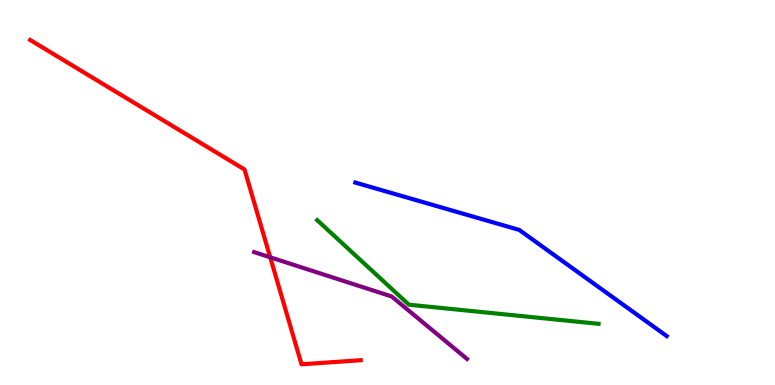[{'lines': ['blue', 'red'], 'intersections': []}, {'lines': ['green', 'red'], 'intersections': []}, {'lines': ['purple', 'red'], 'intersections': [{'x': 3.49, 'y': 3.32}]}, {'lines': ['blue', 'green'], 'intersections': []}, {'lines': ['blue', 'purple'], 'intersections': []}, {'lines': ['green', 'purple'], 'intersections': []}]